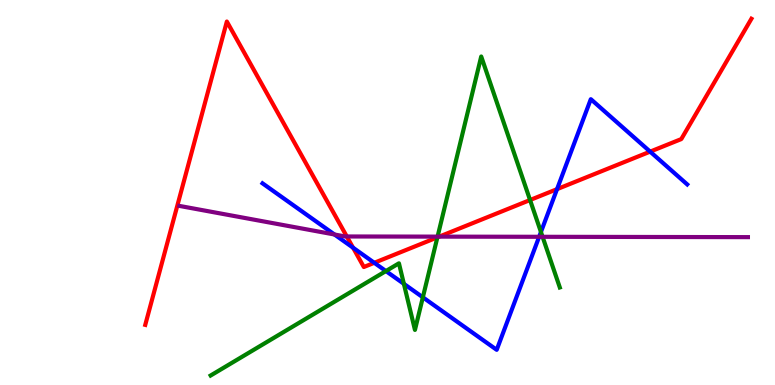[{'lines': ['blue', 'red'], 'intersections': [{'x': 4.56, 'y': 3.57}, {'x': 4.83, 'y': 3.17}, {'x': 7.19, 'y': 5.09}, {'x': 8.39, 'y': 6.06}]}, {'lines': ['green', 'red'], 'intersections': [{'x': 5.64, 'y': 3.83}, {'x': 6.84, 'y': 4.8}]}, {'lines': ['purple', 'red'], 'intersections': [{'x': 4.47, 'y': 3.86}, {'x': 5.67, 'y': 3.85}]}, {'lines': ['blue', 'green'], 'intersections': [{'x': 4.98, 'y': 2.96}, {'x': 5.21, 'y': 2.63}, {'x': 5.46, 'y': 2.28}, {'x': 6.98, 'y': 3.97}]}, {'lines': ['blue', 'purple'], 'intersections': [{'x': 4.32, 'y': 3.91}, {'x': 6.96, 'y': 3.85}]}, {'lines': ['green', 'purple'], 'intersections': [{'x': 5.65, 'y': 3.85}, {'x': 7.0, 'y': 3.85}]}]